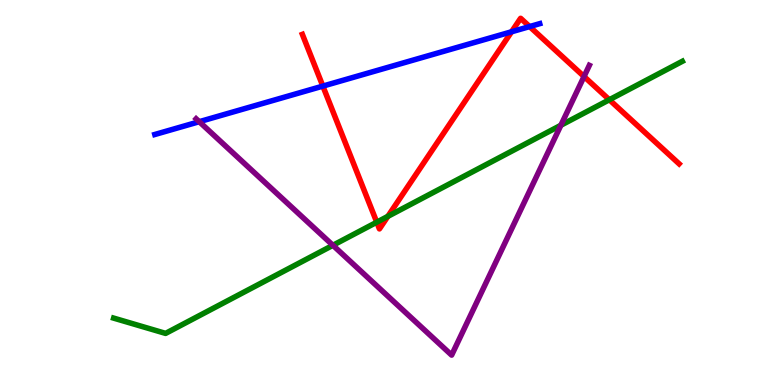[{'lines': ['blue', 'red'], 'intersections': [{'x': 4.17, 'y': 7.76}, {'x': 6.6, 'y': 9.17}, {'x': 6.83, 'y': 9.31}]}, {'lines': ['green', 'red'], 'intersections': [{'x': 4.86, 'y': 4.23}, {'x': 5.0, 'y': 4.38}, {'x': 7.86, 'y': 7.41}]}, {'lines': ['purple', 'red'], 'intersections': [{'x': 7.54, 'y': 8.01}]}, {'lines': ['blue', 'green'], 'intersections': []}, {'lines': ['blue', 'purple'], 'intersections': [{'x': 2.57, 'y': 6.84}]}, {'lines': ['green', 'purple'], 'intersections': [{'x': 4.3, 'y': 3.63}, {'x': 7.24, 'y': 6.75}]}]